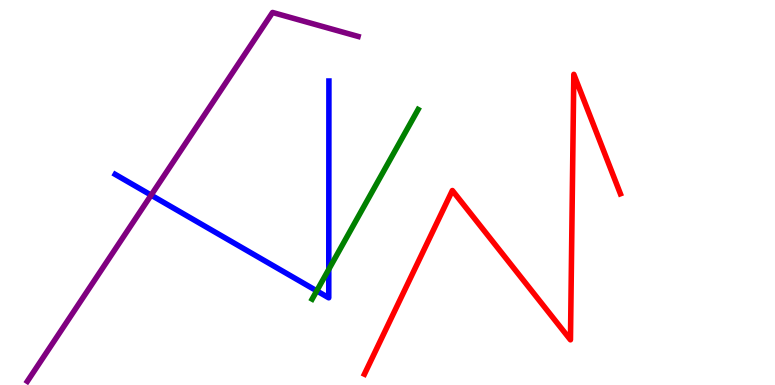[{'lines': ['blue', 'red'], 'intersections': []}, {'lines': ['green', 'red'], 'intersections': []}, {'lines': ['purple', 'red'], 'intersections': []}, {'lines': ['blue', 'green'], 'intersections': [{'x': 4.09, 'y': 2.44}, {'x': 4.24, 'y': 3.0}]}, {'lines': ['blue', 'purple'], 'intersections': [{'x': 1.95, 'y': 4.93}]}, {'lines': ['green', 'purple'], 'intersections': []}]